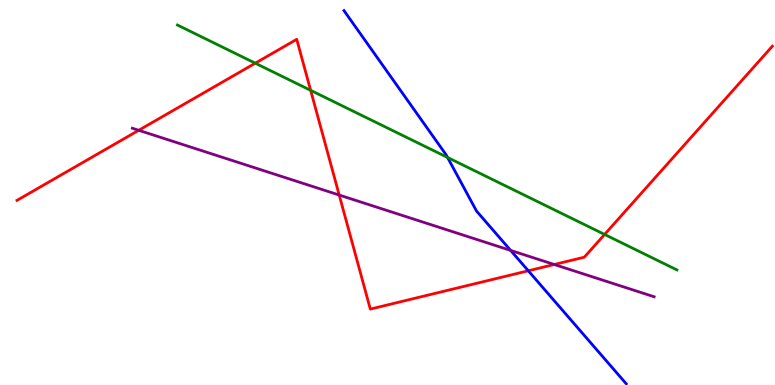[{'lines': ['blue', 'red'], 'intersections': [{'x': 6.82, 'y': 2.97}]}, {'lines': ['green', 'red'], 'intersections': [{'x': 3.29, 'y': 8.36}, {'x': 4.01, 'y': 7.65}, {'x': 7.8, 'y': 3.91}]}, {'lines': ['purple', 'red'], 'intersections': [{'x': 1.79, 'y': 6.62}, {'x': 4.38, 'y': 4.93}, {'x': 7.15, 'y': 3.13}]}, {'lines': ['blue', 'green'], 'intersections': [{'x': 5.77, 'y': 5.91}]}, {'lines': ['blue', 'purple'], 'intersections': [{'x': 6.59, 'y': 3.5}]}, {'lines': ['green', 'purple'], 'intersections': []}]